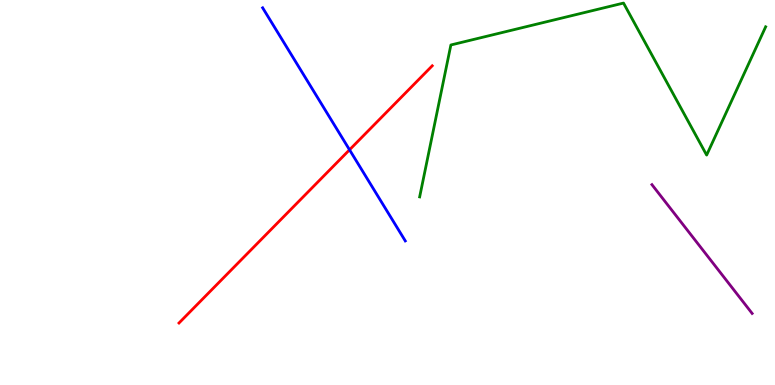[{'lines': ['blue', 'red'], 'intersections': [{'x': 4.51, 'y': 6.11}]}, {'lines': ['green', 'red'], 'intersections': []}, {'lines': ['purple', 'red'], 'intersections': []}, {'lines': ['blue', 'green'], 'intersections': []}, {'lines': ['blue', 'purple'], 'intersections': []}, {'lines': ['green', 'purple'], 'intersections': []}]